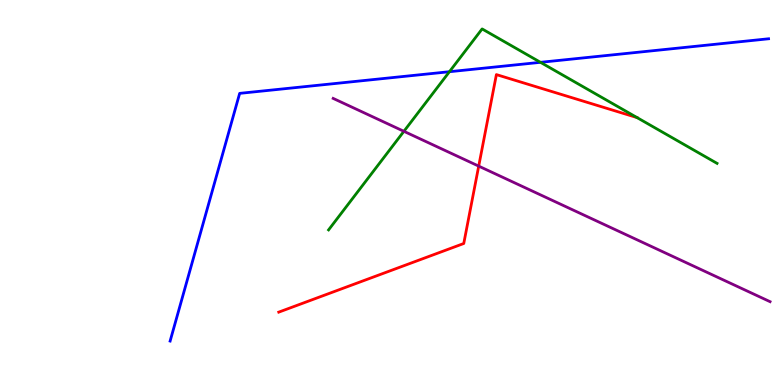[{'lines': ['blue', 'red'], 'intersections': []}, {'lines': ['green', 'red'], 'intersections': []}, {'lines': ['purple', 'red'], 'intersections': [{'x': 6.18, 'y': 5.69}]}, {'lines': ['blue', 'green'], 'intersections': [{'x': 5.8, 'y': 8.14}, {'x': 6.97, 'y': 8.38}]}, {'lines': ['blue', 'purple'], 'intersections': []}, {'lines': ['green', 'purple'], 'intersections': [{'x': 5.21, 'y': 6.59}]}]